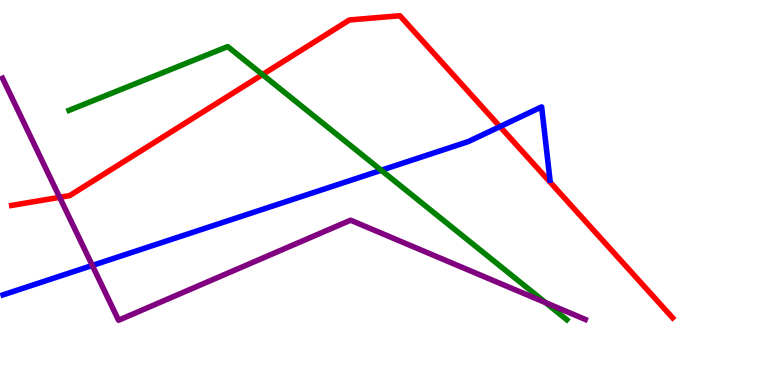[{'lines': ['blue', 'red'], 'intersections': [{'x': 6.45, 'y': 6.71}]}, {'lines': ['green', 'red'], 'intersections': [{'x': 3.39, 'y': 8.06}]}, {'lines': ['purple', 'red'], 'intersections': [{'x': 0.77, 'y': 4.88}]}, {'lines': ['blue', 'green'], 'intersections': [{'x': 4.92, 'y': 5.58}]}, {'lines': ['blue', 'purple'], 'intersections': [{'x': 1.19, 'y': 3.11}]}, {'lines': ['green', 'purple'], 'intersections': [{'x': 7.04, 'y': 2.14}]}]